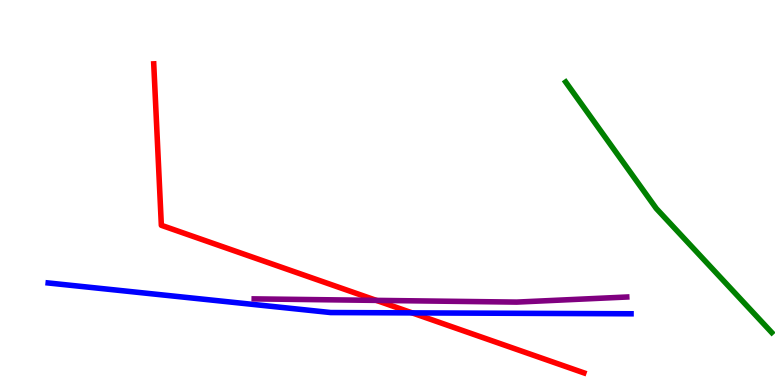[{'lines': ['blue', 'red'], 'intersections': [{'x': 5.32, 'y': 1.87}]}, {'lines': ['green', 'red'], 'intersections': []}, {'lines': ['purple', 'red'], 'intersections': [{'x': 4.86, 'y': 2.2}]}, {'lines': ['blue', 'green'], 'intersections': []}, {'lines': ['blue', 'purple'], 'intersections': []}, {'lines': ['green', 'purple'], 'intersections': []}]